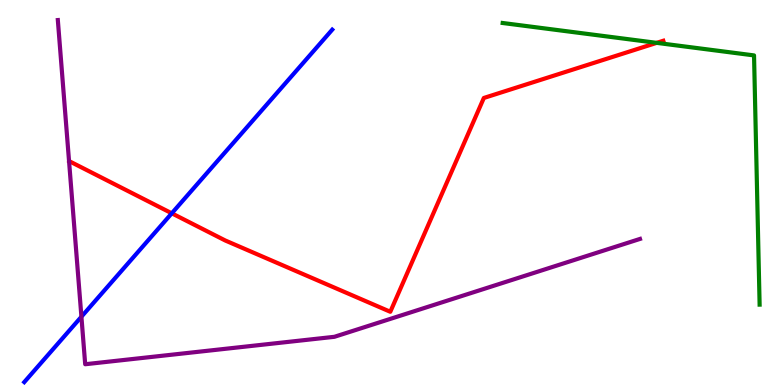[{'lines': ['blue', 'red'], 'intersections': [{'x': 2.22, 'y': 4.46}]}, {'lines': ['green', 'red'], 'intersections': [{'x': 8.47, 'y': 8.89}]}, {'lines': ['purple', 'red'], 'intersections': []}, {'lines': ['blue', 'green'], 'intersections': []}, {'lines': ['blue', 'purple'], 'intersections': [{'x': 1.05, 'y': 1.77}]}, {'lines': ['green', 'purple'], 'intersections': []}]